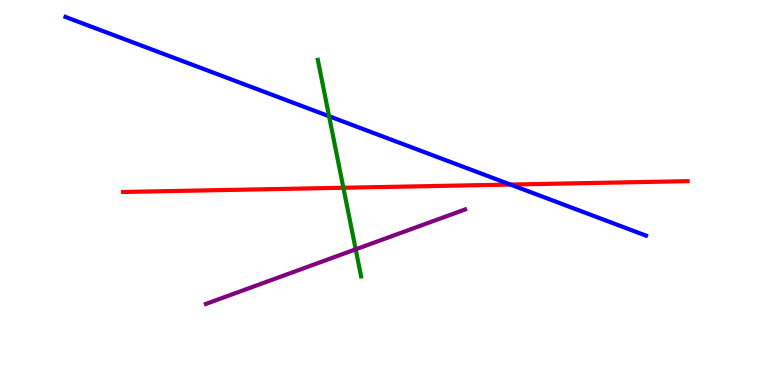[{'lines': ['blue', 'red'], 'intersections': [{'x': 6.59, 'y': 5.21}]}, {'lines': ['green', 'red'], 'intersections': [{'x': 4.43, 'y': 5.12}]}, {'lines': ['purple', 'red'], 'intersections': []}, {'lines': ['blue', 'green'], 'intersections': [{'x': 4.25, 'y': 6.98}]}, {'lines': ['blue', 'purple'], 'intersections': []}, {'lines': ['green', 'purple'], 'intersections': [{'x': 4.59, 'y': 3.52}]}]